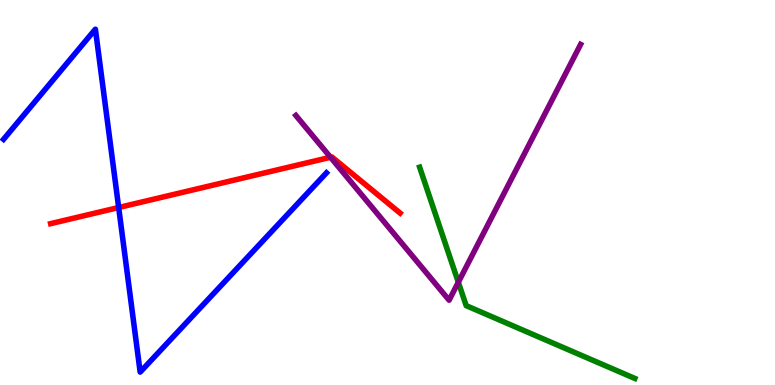[{'lines': ['blue', 'red'], 'intersections': [{'x': 1.53, 'y': 4.61}]}, {'lines': ['green', 'red'], 'intersections': []}, {'lines': ['purple', 'red'], 'intersections': [{'x': 4.26, 'y': 5.92}]}, {'lines': ['blue', 'green'], 'intersections': []}, {'lines': ['blue', 'purple'], 'intersections': []}, {'lines': ['green', 'purple'], 'intersections': [{'x': 5.91, 'y': 2.67}]}]